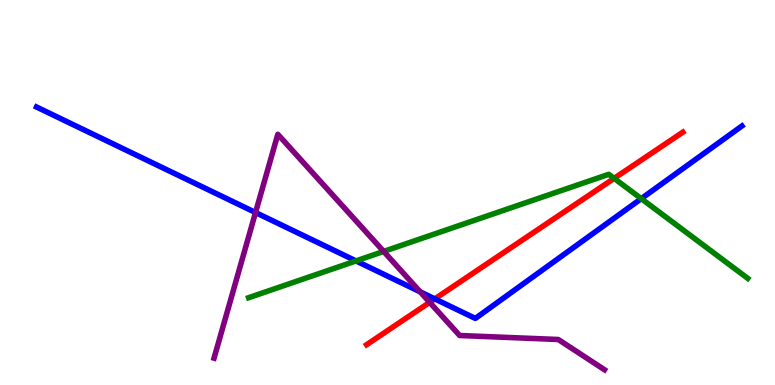[{'lines': ['blue', 'red'], 'intersections': [{'x': 5.61, 'y': 2.24}]}, {'lines': ['green', 'red'], 'intersections': [{'x': 7.92, 'y': 5.37}]}, {'lines': ['purple', 'red'], 'intersections': [{'x': 5.54, 'y': 2.15}]}, {'lines': ['blue', 'green'], 'intersections': [{'x': 4.59, 'y': 3.22}, {'x': 8.27, 'y': 4.84}]}, {'lines': ['blue', 'purple'], 'intersections': [{'x': 3.3, 'y': 4.48}, {'x': 5.42, 'y': 2.42}]}, {'lines': ['green', 'purple'], 'intersections': [{'x': 4.95, 'y': 3.47}]}]